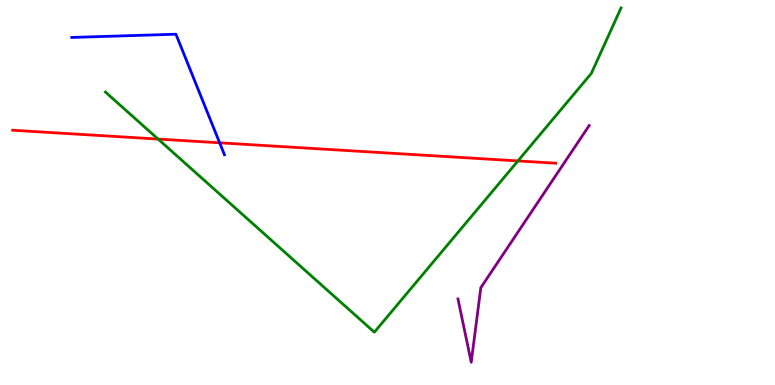[{'lines': ['blue', 'red'], 'intersections': [{'x': 2.83, 'y': 6.29}]}, {'lines': ['green', 'red'], 'intersections': [{'x': 2.04, 'y': 6.39}, {'x': 6.68, 'y': 5.82}]}, {'lines': ['purple', 'red'], 'intersections': []}, {'lines': ['blue', 'green'], 'intersections': []}, {'lines': ['blue', 'purple'], 'intersections': []}, {'lines': ['green', 'purple'], 'intersections': []}]